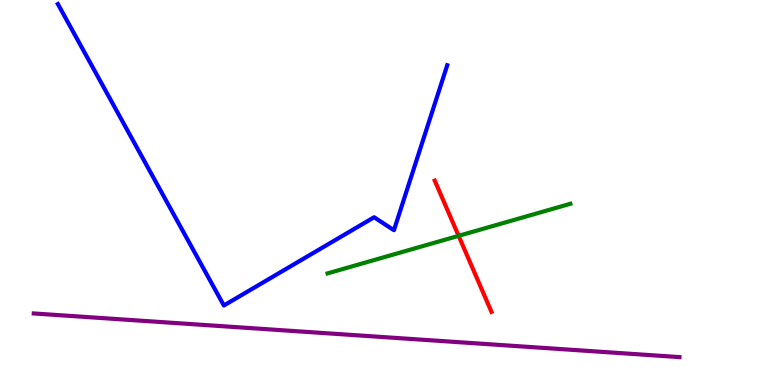[{'lines': ['blue', 'red'], 'intersections': []}, {'lines': ['green', 'red'], 'intersections': [{'x': 5.92, 'y': 3.87}]}, {'lines': ['purple', 'red'], 'intersections': []}, {'lines': ['blue', 'green'], 'intersections': []}, {'lines': ['blue', 'purple'], 'intersections': []}, {'lines': ['green', 'purple'], 'intersections': []}]